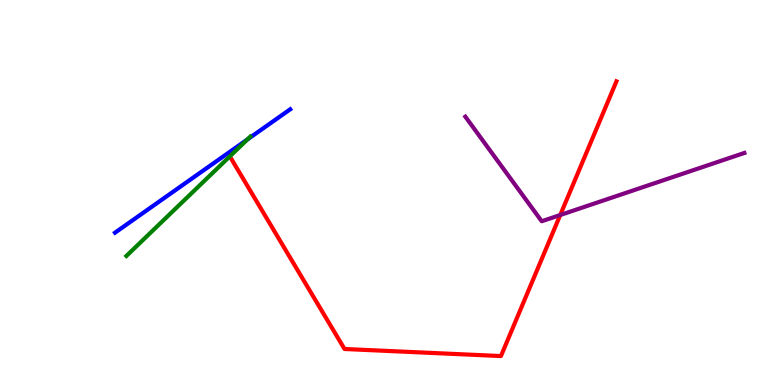[{'lines': ['blue', 'red'], 'intersections': []}, {'lines': ['green', 'red'], 'intersections': []}, {'lines': ['purple', 'red'], 'intersections': [{'x': 7.23, 'y': 4.42}]}, {'lines': ['blue', 'green'], 'intersections': [{'x': 3.19, 'y': 6.38}]}, {'lines': ['blue', 'purple'], 'intersections': []}, {'lines': ['green', 'purple'], 'intersections': []}]